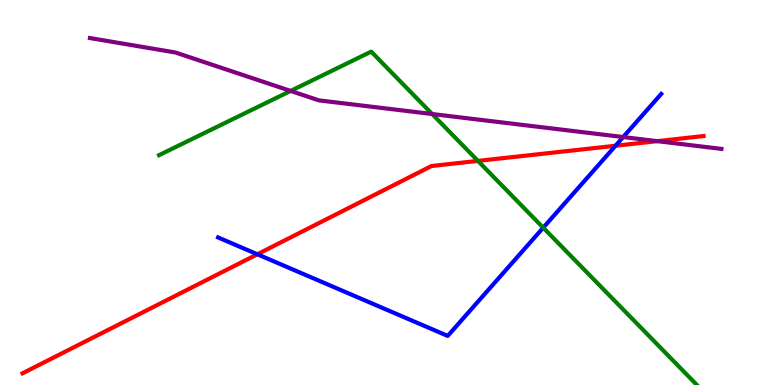[{'lines': ['blue', 'red'], 'intersections': [{'x': 3.32, 'y': 3.4}, {'x': 7.94, 'y': 6.21}]}, {'lines': ['green', 'red'], 'intersections': [{'x': 6.17, 'y': 5.82}]}, {'lines': ['purple', 'red'], 'intersections': [{'x': 8.48, 'y': 6.33}]}, {'lines': ['blue', 'green'], 'intersections': [{'x': 7.01, 'y': 4.09}]}, {'lines': ['blue', 'purple'], 'intersections': [{'x': 8.04, 'y': 6.44}]}, {'lines': ['green', 'purple'], 'intersections': [{'x': 3.75, 'y': 7.64}, {'x': 5.58, 'y': 7.04}]}]